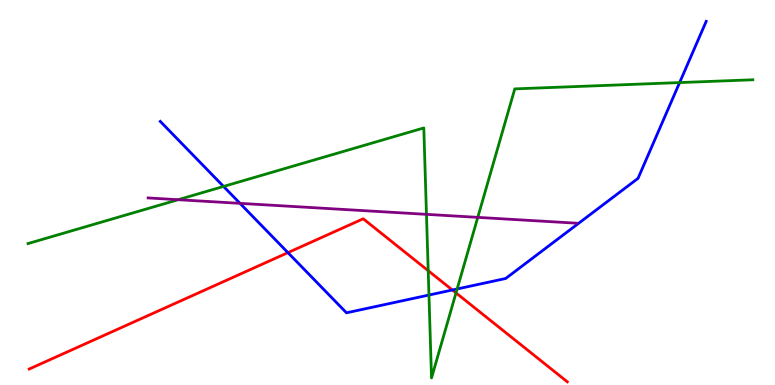[{'lines': ['blue', 'red'], 'intersections': [{'x': 3.72, 'y': 3.44}, {'x': 5.84, 'y': 2.47}]}, {'lines': ['green', 'red'], 'intersections': [{'x': 5.53, 'y': 2.97}, {'x': 5.88, 'y': 2.39}]}, {'lines': ['purple', 'red'], 'intersections': []}, {'lines': ['blue', 'green'], 'intersections': [{'x': 2.88, 'y': 5.16}, {'x': 5.53, 'y': 2.34}, {'x': 5.9, 'y': 2.49}, {'x': 8.77, 'y': 7.85}]}, {'lines': ['blue', 'purple'], 'intersections': [{'x': 3.1, 'y': 4.72}]}, {'lines': ['green', 'purple'], 'intersections': [{'x': 2.3, 'y': 4.81}, {'x': 5.5, 'y': 4.43}, {'x': 6.16, 'y': 4.35}]}]